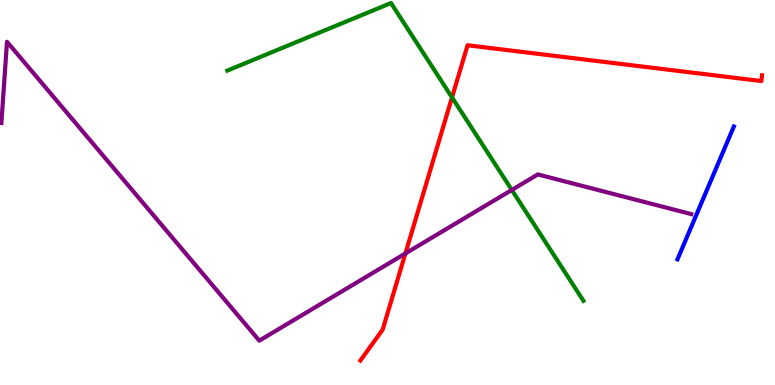[{'lines': ['blue', 'red'], 'intersections': []}, {'lines': ['green', 'red'], 'intersections': [{'x': 5.83, 'y': 7.47}]}, {'lines': ['purple', 'red'], 'intersections': [{'x': 5.23, 'y': 3.42}]}, {'lines': ['blue', 'green'], 'intersections': []}, {'lines': ['blue', 'purple'], 'intersections': []}, {'lines': ['green', 'purple'], 'intersections': [{'x': 6.6, 'y': 5.07}]}]